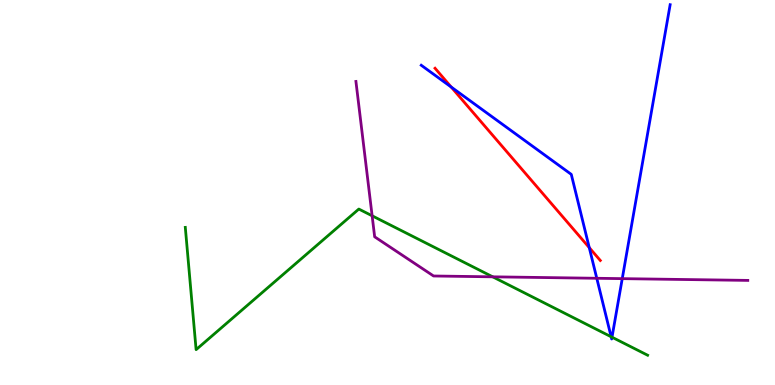[{'lines': ['blue', 'red'], 'intersections': [{'x': 5.82, 'y': 7.74}, {'x': 7.6, 'y': 3.57}]}, {'lines': ['green', 'red'], 'intersections': []}, {'lines': ['purple', 'red'], 'intersections': []}, {'lines': ['blue', 'green'], 'intersections': [{'x': 7.89, 'y': 1.25}, {'x': 7.9, 'y': 1.24}]}, {'lines': ['blue', 'purple'], 'intersections': [{'x': 7.7, 'y': 2.77}, {'x': 8.03, 'y': 2.76}]}, {'lines': ['green', 'purple'], 'intersections': [{'x': 4.8, 'y': 4.39}, {'x': 6.36, 'y': 2.81}]}]